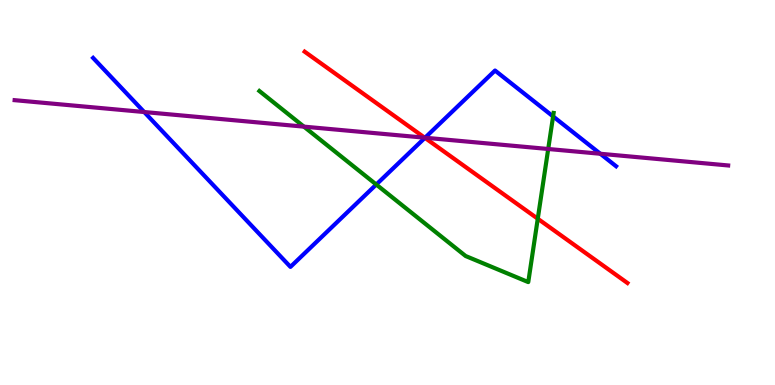[{'lines': ['blue', 'red'], 'intersections': [{'x': 5.48, 'y': 6.42}]}, {'lines': ['green', 'red'], 'intersections': [{'x': 6.94, 'y': 4.32}]}, {'lines': ['purple', 'red'], 'intersections': [{'x': 5.48, 'y': 6.42}]}, {'lines': ['blue', 'green'], 'intersections': [{'x': 4.86, 'y': 5.21}, {'x': 7.14, 'y': 6.98}]}, {'lines': ['blue', 'purple'], 'intersections': [{'x': 1.86, 'y': 7.09}, {'x': 5.48, 'y': 6.42}, {'x': 7.75, 'y': 6.01}]}, {'lines': ['green', 'purple'], 'intersections': [{'x': 3.92, 'y': 6.71}, {'x': 7.07, 'y': 6.13}]}]